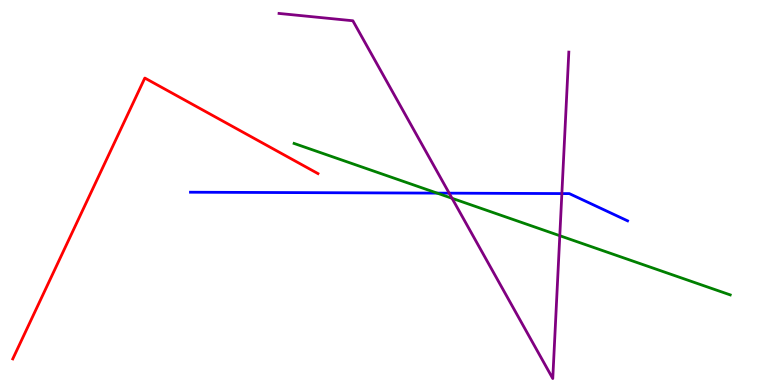[{'lines': ['blue', 'red'], 'intersections': []}, {'lines': ['green', 'red'], 'intersections': []}, {'lines': ['purple', 'red'], 'intersections': []}, {'lines': ['blue', 'green'], 'intersections': [{'x': 5.64, 'y': 4.98}]}, {'lines': ['blue', 'purple'], 'intersections': [{'x': 5.8, 'y': 4.98}, {'x': 7.25, 'y': 4.97}]}, {'lines': ['green', 'purple'], 'intersections': [{'x': 5.83, 'y': 4.85}, {'x': 7.22, 'y': 3.88}]}]